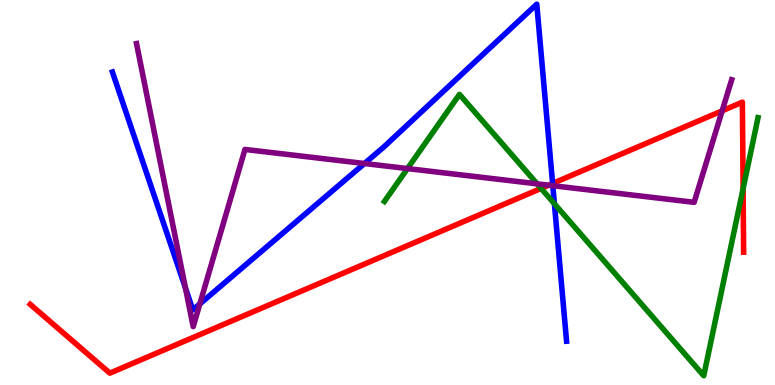[{'lines': ['blue', 'red'], 'intersections': [{'x': 7.13, 'y': 5.23}]}, {'lines': ['green', 'red'], 'intersections': [{'x': 6.98, 'y': 5.11}, {'x': 9.59, 'y': 5.1}]}, {'lines': ['purple', 'red'], 'intersections': [{'x': 7.08, 'y': 5.19}, {'x': 9.32, 'y': 7.12}]}, {'lines': ['blue', 'green'], 'intersections': [{'x': 7.15, 'y': 4.71}]}, {'lines': ['blue', 'purple'], 'intersections': [{'x': 2.39, 'y': 2.52}, {'x': 2.58, 'y': 2.11}, {'x': 4.7, 'y': 5.75}, {'x': 7.13, 'y': 5.18}]}, {'lines': ['green', 'purple'], 'intersections': [{'x': 5.26, 'y': 5.62}, {'x': 6.93, 'y': 5.22}]}]